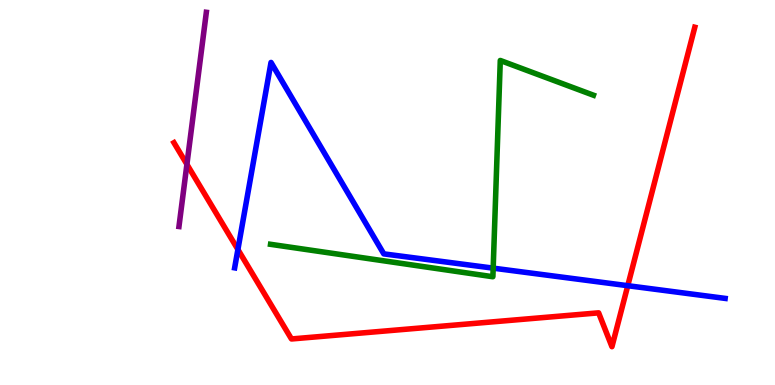[{'lines': ['blue', 'red'], 'intersections': [{'x': 3.07, 'y': 3.52}, {'x': 8.1, 'y': 2.58}]}, {'lines': ['green', 'red'], 'intersections': []}, {'lines': ['purple', 'red'], 'intersections': [{'x': 2.41, 'y': 5.73}]}, {'lines': ['blue', 'green'], 'intersections': [{'x': 6.36, 'y': 3.04}]}, {'lines': ['blue', 'purple'], 'intersections': []}, {'lines': ['green', 'purple'], 'intersections': []}]